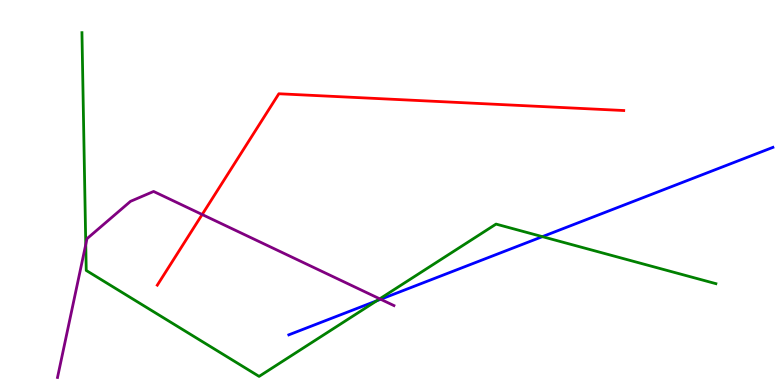[{'lines': ['blue', 'red'], 'intersections': []}, {'lines': ['green', 'red'], 'intersections': []}, {'lines': ['purple', 'red'], 'intersections': [{'x': 2.61, 'y': 4.43}]}, {'lines': ['blue', 'green'], 'intersections': [{'x': 4.86, 'y': 2.19}, {'x': 7.0, 'y': 3.85}]}, {'lines': ['blue', 'purple'], 'intersections': [{'x': 4.91, 'y': 2.23}]}, {'lines': ['green', 'purple'], 'intersections': [{'x': 1.11, 'y': 3.65}, {'x': 4.9, 'y': 2.24}]}]